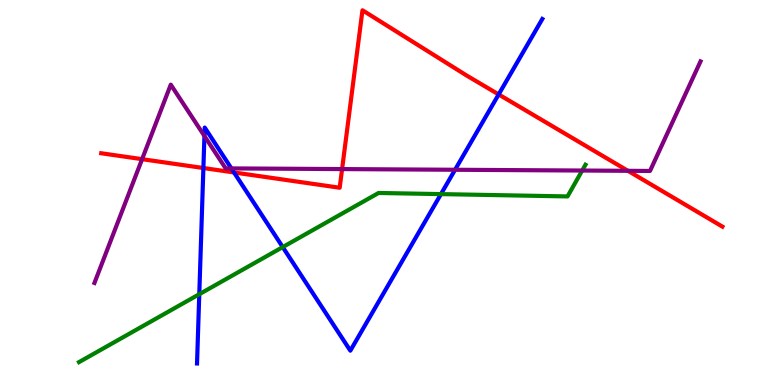[{'lines': ['blue', 'red'], 'intersections': [{'x': 2.62, 'y': 5.64}, {'x': 3.02, 'y': 5.52}, {'x': 6.43, 'y': 7.55}]}, {'lines': ['green', 'red'], 'intersections': []}, {'lines': ['purple', 'red'], 'intersections': [{'x': 1.83, 'y': 5.87}, {'x': 4.41, 'y': 5.61}, {'x': 8.1, 'y': 5.56}]}, {'lines': ['blue', 'green'], 'intersections': [{'x': 2.57, 'y': 2.36}, {'x': 3.65, 'y': 3.58}, {'x': 5.69, 'y': 4.96}]}, {'lines': ['blue', 'purple'], 'intersections': [{'x': 2.64, 'y': 6.47}, {'x': 2.99, 'y': 5.63}, {'x': 5.87, 'y': 5.59}]}, {'lines': ['green', 'purple'], 'intersections': [{'x': 7.51, 'y': 5.57}]}]